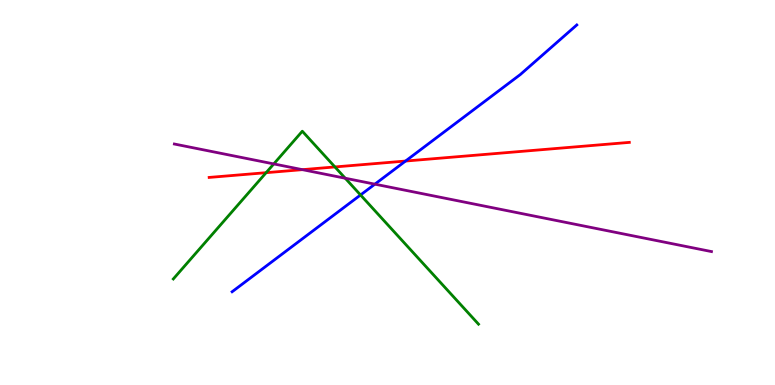[{'lines': ['blue', 'red'], 'intersections': [{'x': 5.23, 'y': 5.82}]}, {'lines': ['green', 'red'], 'intersections': [{'x': 3.43, 'y': 5.51}, {'x': 4.32, 'y': 5.66}]}, {'lines': ['purple', 'red'], 'intersections': [{'x': 3.9, 'y': 5.59}]}, {'lines': ['blue', 'green'], 'intersections': [{'x': 4.65, 'y': 4.94}]}, {'lines': ['blue', 'purple'], 'intersections': [{'x': 4.84, 'y': 5.22}]}, {'lines': ['green', 'purple'], 'intersections': [{'x': 3.53, 'y': 5.74}, {'x': 4.45, 'y': 5.37}]}]